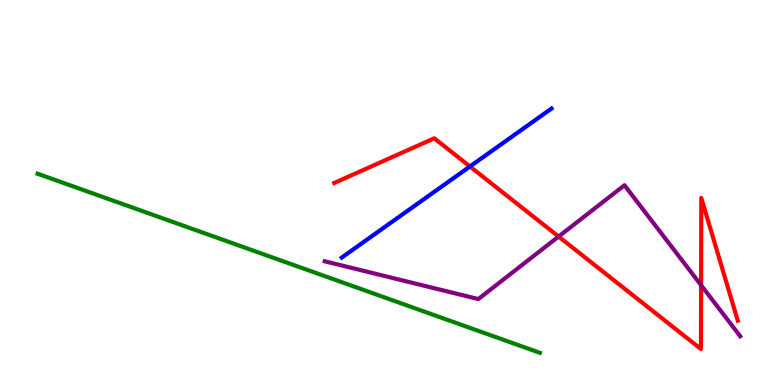[{'lines': ['blue', 'red'], 'intersections': [{'x': 6.06, 'y': 5.68}]}, {'lines': ['green', 'red'], 'intersections': []}, {'lines': ['purple', 'red'], 'intersections': [{'x': 7.21, 'y': 3.86}, {'x': 9.05, 'y': 2.59}]}, {'lines': ['blue', 'green'], 'intersections': []}, {'lines': ['blue', 'purple'], 'intersections': []}, {'lines': ['green', 'purple'], 'intersections': []}]